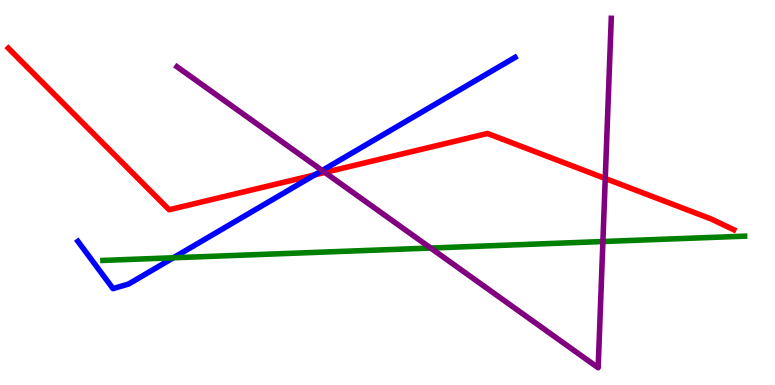[{'lines': ['blue', 'red'], 'intersections': [{'x': 4.06, 'y': 5.46}]}, {'lines': ['green', 'red'], 'intersections': []}, {'lines': ['purple', 'red'], 'intersections': [{'x': 4.19, 'y': 5.52}, {'x': 7.81, 'y': 5.36}]}, {'lines': ['blue', 'green'], 'intersections': [{'x': 2.24, 'y': 3.3}]}, {'lines': ['blue', 'purple'], 'intersections': [{'x': 4.16, 'y': 5.57}]}, {'lines': ['green', 'purple'], 'intersections': [{'x': 5.56, 'y': 3.56}, {'x': 7.78, 'y': 3.73}]}]